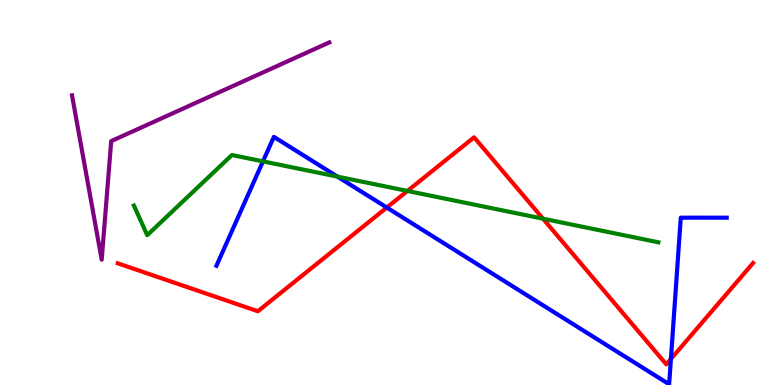[{'lines': ['blue', 'red'], 'intersections': [{'x': 4.99, 'y': 4.61}, {'x': 8.66, 'y': 0.676}]}, {'lines': ['green', 'red'], 'intersections': [{'x': 5.26, 'y': 5.04}, {'x': 7.01, 'y': 4.32}]}, {'lines': ['purple', 'red'], 'intersections': []}, {'lines': ['blue', 'green'], 'intersections': [{'x': 3.39, 'y': 5.81}, {'x': 4.35, 'y': 5.41}]}, {'lines': ['blue', 'purple'], 'intersections': []}, {'lines': ['green', 'purple'], 'intersections': []}]